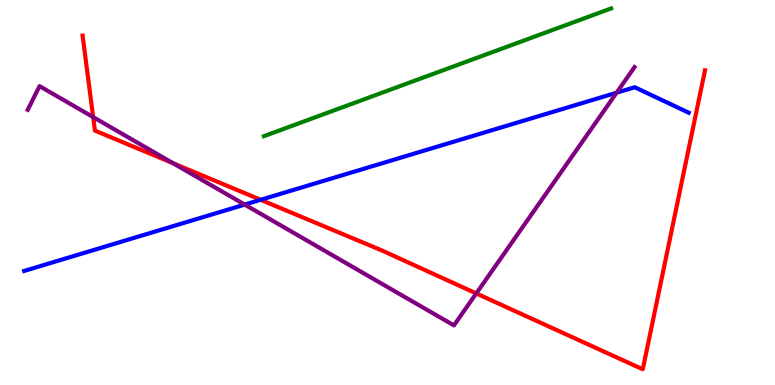[{'lines': ['blue', 'red'], 'intersections': [{'x': 3.36, 'y': 4.81}]}, {'lines': ['green', 'red'], 'intersections': []}, {'lines': ['purple', 'red'], 'intersections': [{'x': 1.2, 'y': 6.96}, {'x': 2.23, 'y': 5.76}, {'x': 6.15, 'y': 2.38}]}, {'lines': ['blue', 'green'], 'intersections': []}, {'lines': ['blue', 'purple'], 'intersections': [{'x': 3.16, 'y': 4.69}, {'x': 7.96, 'y': 7.59}]}, {'lines': ['green', 'purple'], 'intersections': []}]